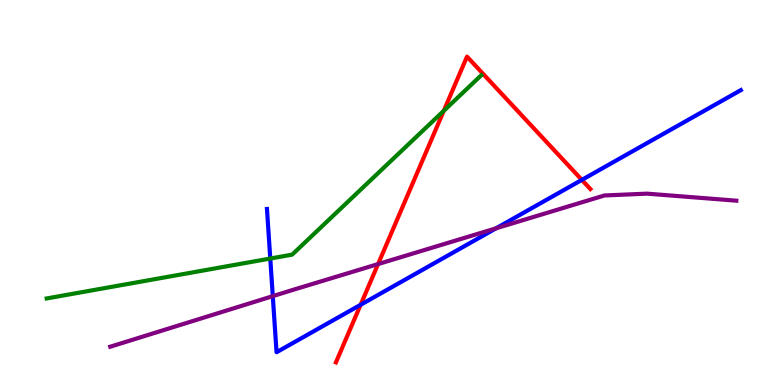[{'lines': ['blue', 'red'], 'intersections': [{'x': 4.65, 'y': 2.08}, {'x': 7.51, 'y': 5.33}]}, {'lines': ['green', 'red'], 'intersections': [{'x': 5.73, 'y': 7.12}]}, {'lines': ['purple', 'red'], 'intersections': [{'x': 4.88, 'y': 3.14}]}, {'lines': ['blue', 'green'], 'intersections': [{'x': 3.49, 'y': 3.28}]}, {'lines': ['blue', 'purple'], 'intersections': [{'x': 3.52, 'y': 2.31}, {'x': 6.4, 'y': 4.07}]}, {'lines': ['green', 'purple'], 'intersections': []}]